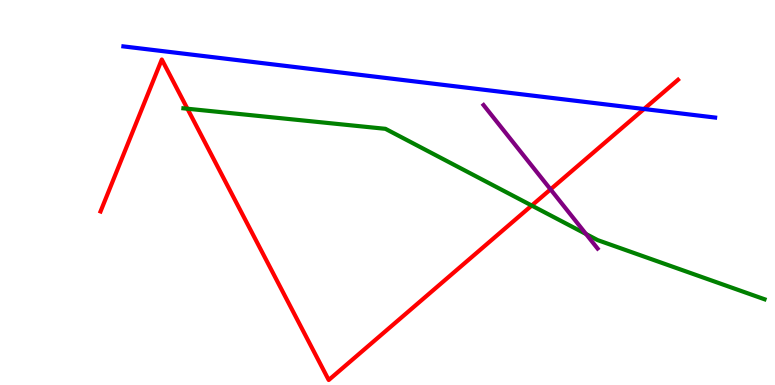[{'lines': ['blue', 'red'], 'intersections': [{'x': 8.31, 'y': 7.17}]}, {'lines': ['green', 'red'], 'intersections': [{'x': 2.42, 'y': 7.18}, {'x': 6.86, 'y': 4.66}]}, {'lines': ['purple', 'red'], 'intersections': [{'x': 7.1, 'y': 5.08}]}, {'lines': ['blue', 'green'], 'intersections': []}, {'lines': ['blue', 'purple'], 'intersections': []}, {'lines': ['green', 'purple'], 'intersections': [{'x': 7.56, 'y': 3.92}]}]